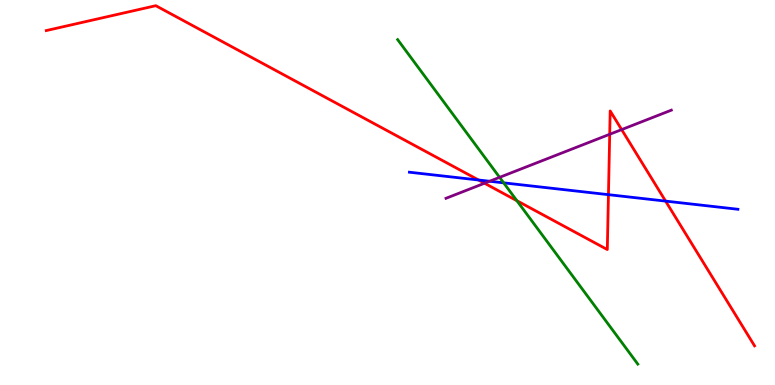[{'lines': ['blue', 'red'], 'intersections': [{'x': 6.17, 'y': 5.32}, {'x': 7.85, 'y': 4.94}, {'x': 8.59, 'y': 4.78}]}, {'lines': ['green', 'red'], 'intersections': [{'x': 6.67, 'y': 4.79}]}, {'lines': ['purple', 'red'], 'intersections': [{'x': 6.25, 'y': 5.24}, {'x': 7.87, 'y': 6.51}, {'x': 8.02, 'y': 6.63}]}, {'lines': ['blue', 'green'], 'intersections': [{'x': 6.5, 'y': 5.25}]}, {'lines': ['blue', 'purple'], 'intersections': [{'x': 6.32, 'y': 5.29}]}, {'lines': ['green', 'purple'], 'intersections': [{'x': 6.45, 'y': 5.39}]}]